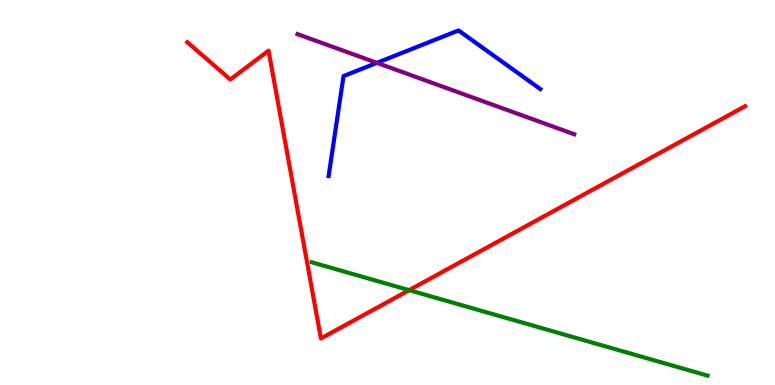[{'lines': ['blue', 'red'], 'intersections': []}, {'lines': ['green', 'red'], 'intersections': [{'x': 5.28, 'y': 2.46}]}, {'lines': ['purple', 'red'], 'intersections': []}, {'lines': ['blue', 'green'], 'intersections': []}, {'lines': ['blue', 'purple'], 'intersections': [{'x': 4.86, 'y': 8.37}]}, {'lines': ['green', 'purple'], 'intersections': []}]